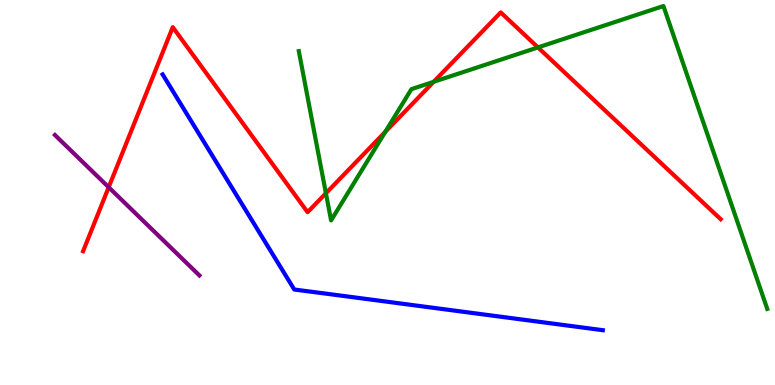[{'lines': ['blue', 'red'], 'intersections': []}, {'lines': ['green', 'red'], 'intersections': [{'x': 4.21, 'y': 4.98}, {'x': 4.97, 'y': 6.58}, {'x': 5.6, 'y': 7.87}, {'x': 6.94, 'y': 8.77}]}, {'lines': ['purple', 'red'], 'intersections': [{'x': 1.4, 'y': 5.14}]}, {'lines': ['blue', 'green'], 'intersections': []}, {'lines': ['blue', 'purple'], 'intersections': []}, {'lines': ['green', 'purple'], 'intersections': []}]